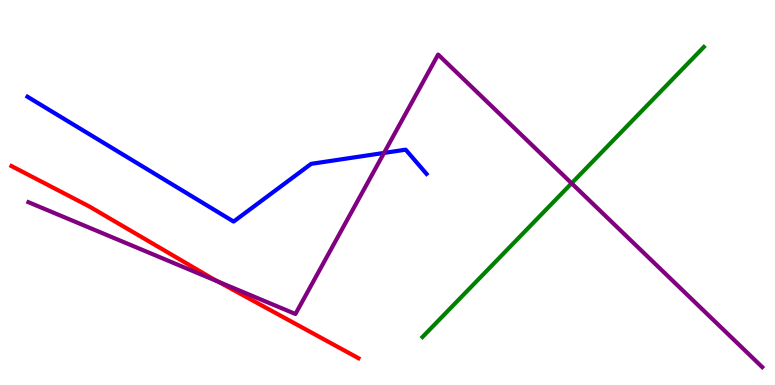[{'lines': ['blue', 'red'], 'intersections': []}, {'lines': ['green', 'red'], 'intersections': []}, {'lines': ['purple', 'red'], 'intersections': [{'x': 2.81, 'y': 2.69}]}, {'lines': ['blue', 'green'], 'intersections': []}, {'lines': ['blue', 'purple'], 'intersections': [{'x': 4.96, 'y': 6.03}]}, {'lines': ['green', 'purple'], 'intersections': [{'x': 7.38, 'y': 5.24}]}]